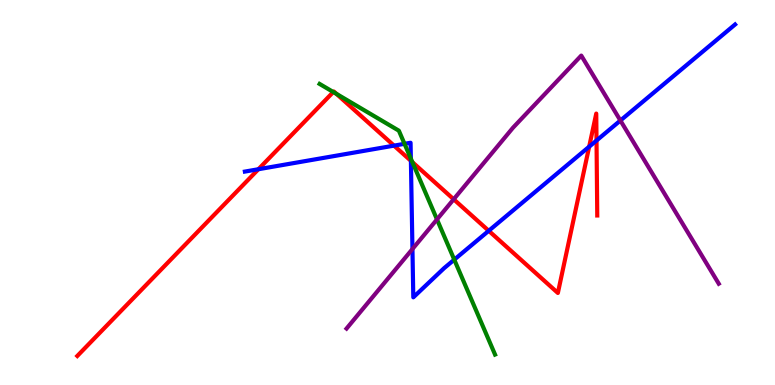[{'lines': ['blue', 'red'], 'intersections': [{'x': 3.33, 'y': 5.6}, {'x': 5.08, 'y': 6.22}, {'x': 5.3, 'y': 5.82}, {'x': 6.31, 'y': 4.01}, {'x': 7.6, 'y': 6.19}, {'x': 7.7, 'y': 6.35}]}, {'lines': ['green', 'red'], 'intersections': [{'x': 4.3, 'y': 7.61}, {'x': 4.34, 'y': 7.56}, {'x': 5.32, 'y': 5.79}]}, {'lines': ['purple', 'red'], 'intersections': [{'x': 5.85, 'y': 4.82}]}, {'lines': ['blue', 'green'], 'intersections': [{'x': 5.22, 'y': 6.26}, {'x': 5.3, 'y': 5.88}, {'x': 5.86, 'y': 3.26}]}, {'lines': ['blue', 'purple'], 'intersections': [{'x': 5.32, 'y': 3.53}, {'x': 8.01, 'y': 6.87}]}, {'lines': ['green', 'purple'], 'intersections': [{'x': 5.64, 'y': 4.3}]}]